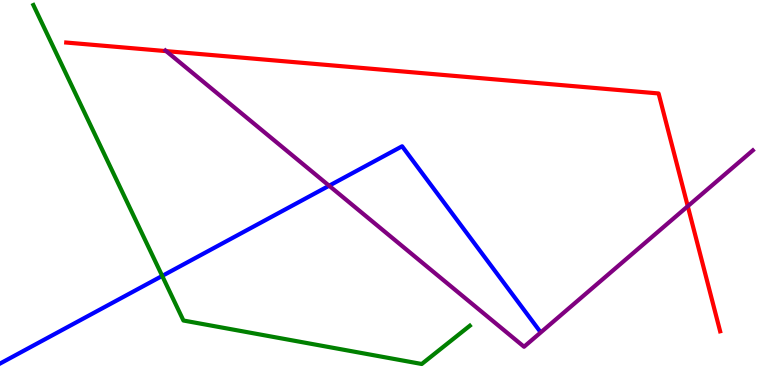[{'lines': ['blue', 'red'], 'intersections': []}, {'lines': ['green', 'red'], 'intersections': []}, {'lines': ['purple', 'red'], 'intersections': [{'x': 2.14, 'y': 8.67}, {'x': 8.87, 'y': 4.64}]}, {'lines': ['blue', 'green'], 'intersections': [{'x': 2.09, 'y': 2.83}]}, {'lines': ['blue', 'purple'], 'intersections': [{'x': 4.25, 'y': 5.18}]}, {'lines': ['green', 'purple'], 'intersections': []}]